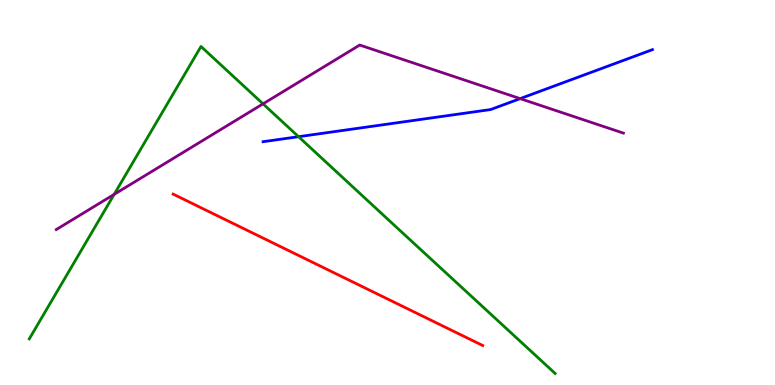[{'lines': ['blue', 'red'], 'intersections': []}, {'lines': ['green', 'red'], 'intersections': []}, {'lines': ['purple', 'red'], 'intersections': []}, {'lines': ['blue', 'green'], 'intersections': [{'x': 3.85, 'y': 6.45}]}, {'lines': ['blue', 'purple'], 'intersections': [{'x': 6.71, 'y': 7.44}]}, {'lines': ['green', 'purple'], 'intersections': [{'x': 1.47, 'y': 4.95}, {'x': 3.39, 'y': 7.3}]}]